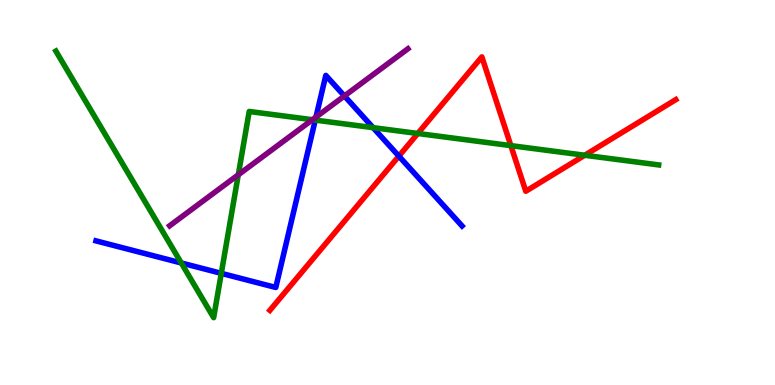[{'lines': ['blue', 'red'], 'intersections': [{'x': 5.15, 'y': 5.94}]}, {'lines': ['green', 'red'], 'intersections': [{'x': 5.39, 'y': 6.53}, {'x': 6.59, 'y': 6.22}, {'x': 7.54, 'y': 5.97}]}, {'lines': ['purple', 'red'], 'intersections': []}, {'lines': ['blue', 'green'], 'intersections': [{'x': 2.34, 'y': 3.17}, {'x': 2.86, 'y': 2.9}, {'x': 4.07, 'y': 6.88}, {'x': 4.81, 'y': 6.68}]}, {'lines': ['blue', 'purple'], 'intersections': [{'x': 4.08, 'y': 6.96}, {'x': 4.44, 'y': 7.51}]}, {'lines': ['green', 'purple'], 'intersections': [{'x': 3.07, 'y': 5.46}, {'x': 4.03, 'y': 6.89}]}]